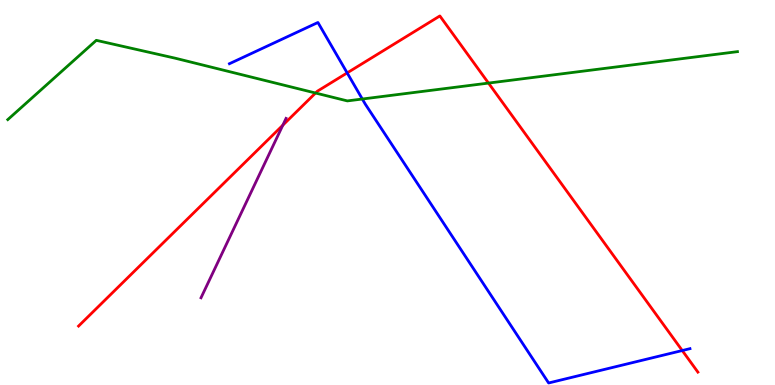[{'lines': ['blue', 'red'], 'intersections': [{'x': 4.48, 'y': 8.11}, {'x': 8.8, 'y': 0.895}]}, {'lines': ['green', 'red'], 'intersections': [{'x': 4.07, 'y': 7.58}, {'x': 6.3, 'y': 7.84}]}, {'lines': ['purple', 'red'], 'intersections': [{'x': 3.65, 'y': 6.75}]}, {'lines': ['blue', 'green'], 'intersections': [{'x': 4.68, 'y': 7.43}]}, {'lines': ['blue', 'purple'], 'intersections': []}, {'lines': ['green', 'purple'], 'intersections': []}]